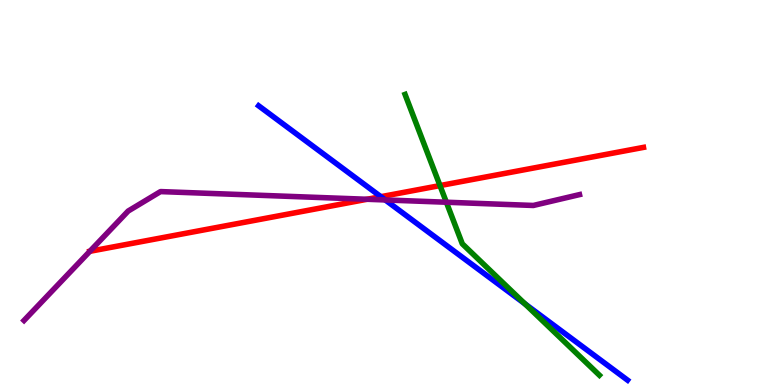[{'lines': ['blue', 'red'], 'intersections': [{'x': 4.91, 'y': 4.89}]}, {'lines': ['green', 'red'], 'intersections': [{'x': 5.68, 'y': 5.18}]}, {'lines': ['purple', 'red'], 'intersections': [{'x': 1.16, 'y': 3.47}, {'x': 4.74, 'y': 4.82}]}, {'lines': ['blue', 'green'], 'intersections': [{'x': 6.77, 'y': 2.11}]}, {'lines': ['blue', 'purple'], 'intersections': [{'x': 4.97, 'y': 4.81}]}, {'lines': ['green', 'purple'], 'intersections': [{'x': 5.76, 'y': 4.75}]}]